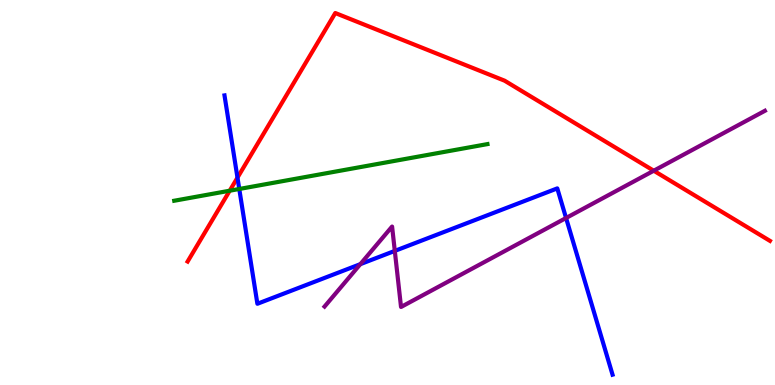[{'lines': ['blue', 'red'], 'intersections': [{'x': 3.06, 'y': 5.39}]}, {'lines': ['green', 'red'], 'intersections': [{'x': 2.96, 'y': 5.05}]}, {'lines': ['purple', 'red'], 'intersections': [{'x': 8.44, 'y': 5.57}]}, {'lines': ['blue', 'green'], 'intersections': [{'x': 3.09, 'y': 5.09}]}, {'lines': ['blue', 'purple'], 'intersections': [{'x': 4.65, 'y': 3.14}, {'x': 5.09, 'y': 3.48}, {'x': 7.3, 'y': 4.34}]}, {'lines': ['green', 'purple'], 'intersections': []}]